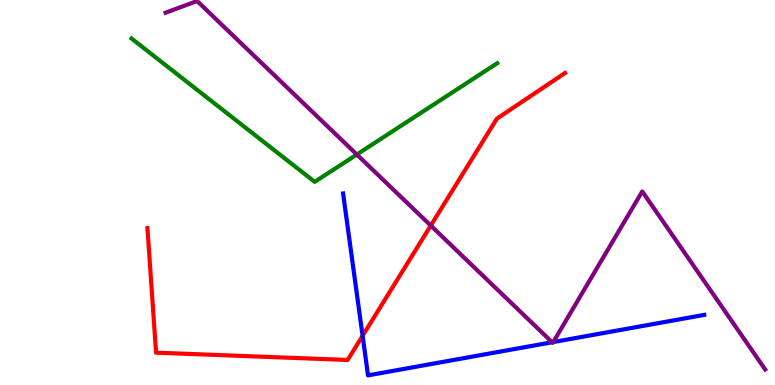[{'lines': ['blue', 'red'], 'intersections': [{'x': 4.68, 'y': 1.28}]}, {'lines': ['green', 'red'], 'intersections': []}, {'lines': ['purple', 'red'], 'intersections': [{'x': 5.56, 'y': 4.14}]}, {'lines': ['blue', 'green'], 'intersections': []}, {'lines': ['blue', 'purple'], 'intersections': [{'x': 7.12, 'y': 1.11}, {'x': 7.14, 'y': 1.12}]}, {'lines': ['green', 'purple'], 'intersections': [{'x': 4.6, 'y': 5.99}]}]